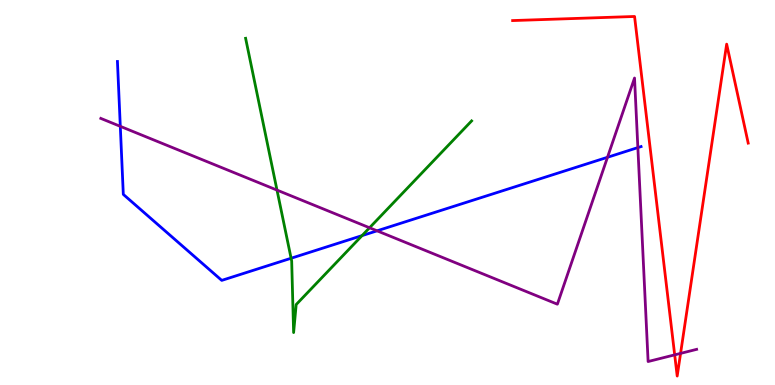[{'lines': ['blue', 'red'], 'intersections': []}, {'lines': ['green', 'red'], 'intersections': []}, {'lines': ['purple', 'red'], 'intersections': [{'x': 8.71, 'y': 0.783}, {'x': 8.78, 'y': 0.821}]}, {'lines': ['blue', 'green'], 'intersections': [{'x': 3.76, 'y': 3.29}, {'x': 4.67, 'y': 3.88}]}, {'lines': ['blue', 'purple'], 'intersections': [{'x': 1.55, 'y': 6.72}, {'x': 4.87, 'y': 4.0}, {'x': 7.84, 'y': 5.91}, {'x': 8.23, 'y': 6.17}]}, {'lines': ['green', 'purple'], 'intersections': [{'x': 3.57, 'y': 5.06}, {'x': 4.77, 'y': 4.08}]}]